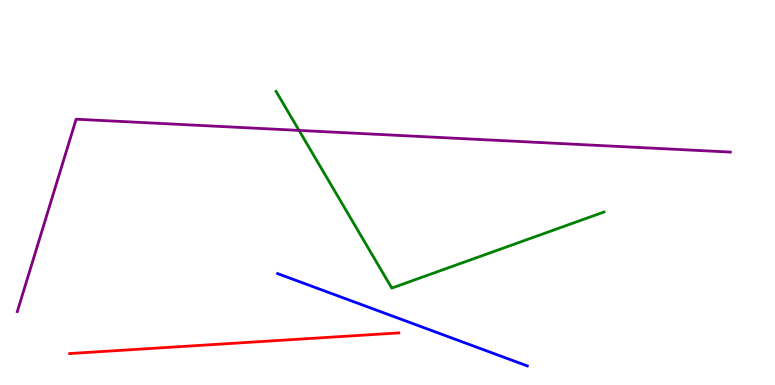[{'lines': ['blue', 'red'], 'intersections': []}, {'lines': ['green', 'red'], 'intersections': []}, {'lines': ['purple', 'red'], 'intersections': []}, {'lines': ['blue', 'green'], 'intersections': []}, {'lines': ['blue', 'purple'], 'intersections': []}, {'lines': ['green', 'purple'], 'intersections': [{'x': 3.86, 'y': 6.61}]}]